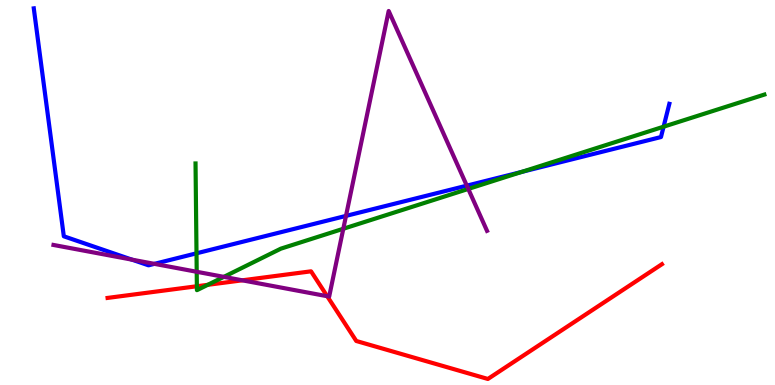[{'lines': ['blue', 'red'], 'intersections': []}, {'lines': ['green', 'red'], 'intersections': [{'x': 2.54, 'y': 2.56}, {'x': 2.68, 'y': 2.6}]}, {'lines': ['purple', 'red'], 'intersections': [{'x': 3.13, 'y': 2.72}, {'x': 4.22, 'y': 2.31}]}, {'lines': ['blue', 'green'], 'intersections': [{'x': 2.54, 'y': 3.42}, {'x': 6.73, 'y': 5.53}, {'x': 8.56, 'y': 6.71}]}, {'lines': ['blue', 'purple'], 'intersections': [{'x': 1.7, 'y': 3.26}, {'x': 1.99, 'y': 3.15}, {'x': 4.46, 'y': 4.39}, {'x': 6.02, 'y': 5.18}]}, {'lines': ['green', 'purple'], 'intersections': [{'x': 2.54, 'y': 2.94}, {'x': 2.89, 'y': 2.81}, {'x': 4.43, 'y': 4.06}, {'x': 6.04, 'y': 5.09}]}]